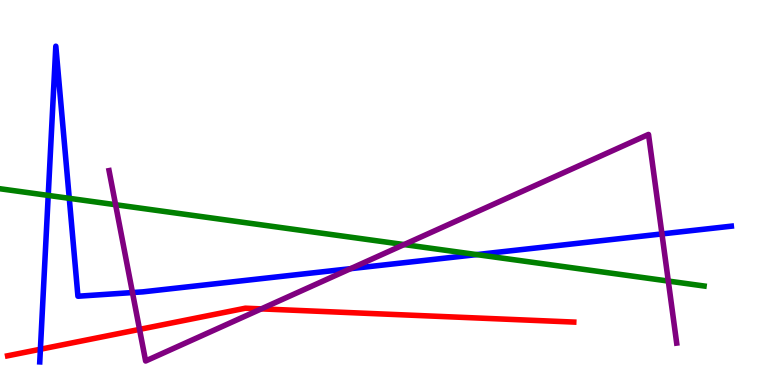[{'lines': ['blue', 'red'], 'intersections': [{'x': 0.521, 'y': 0.929}]}, {'lines': ['green', 'red'], 'intersections': []}, {'lines': ['purple', 'red'], 'intersections': [{'x': 1.8, 'y': 1.44}, {'x': 3.37, 'y': 1.98}]}, {'lines': ['blue', 'green'], 'intersections': [{'x': 0.622, 'y': 4.92}, {'x': 0.894, 'y': 4.85}, {'x': 6.15, 'y': 3.39}]}, {'lines': ['blue', 'purple'], 'intersections': [{'x': 1.71, 'y': 2.4}, {'x': 4.52, 'y': 3.02}, {'x': 8.54, 'y': 3.92}]}, {'lines': ['green', 'purple'], 'intersections': [{'x': 1.49, 'y': 4.68}, {'x': 5.21, 'y': 3.65}, {'x': 8.62, 'y': 2.7}]}]